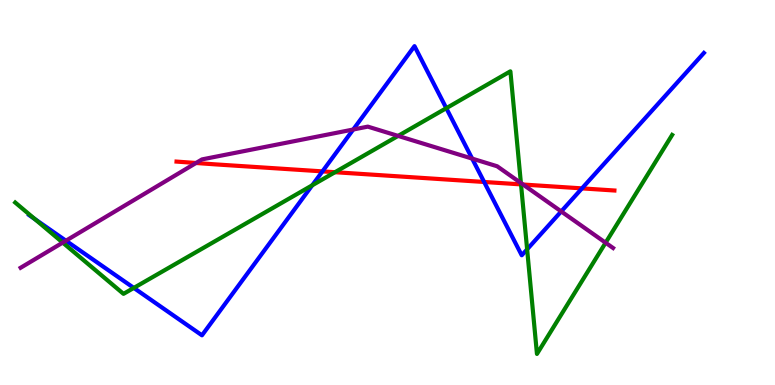[{'lines': ['blue', 'red'], 'intersections': [{'x': 4.16, 'y': 5.55}, {'x': 6.25, 'y': 5.27}, {'x': 7.51, 'y': 5.11}]}, {'lines': ['green', 'red'], 'intersections': [{'x': 4.32, 'y': 5.53}, {'x': 6.72, 'y': 5.21}]}, {'lines': ['purple', 'red'], 'intersections': [{'x': 2.53, 'y': 5.77}, {'x': 6.75, 'y': 5.21}]}, {'lines': ['blue', 'green'], 'intersections': [{'x': 0.45, 'y': 4.31}, {'x': 1.73, 'y': 2.52}, {'x': 4.03, 'y': 5.19}, {'x': 5.76, 'y': 7.19}, {'x': 6.8, 'y': 3.52}]}, {'lines': ['blue', 'purple'], 'intersections': [{'x': 0.851, 'y': 3.75}, {'x': 4.56, 'y': 6.64}, {'x': 6.09, 'y': 5.88}, {'x': 7.24, 'y': 4.51}]}, {'lines': ['green', 'purple'], 'intersections': [{'x': 0.809, 'y': 3.7}, {'x': 5.14, 'y': 6.47}, {'x': 6.72, 'y': 5.25}, {'x': 7.81, 'y': 3.7}]}]